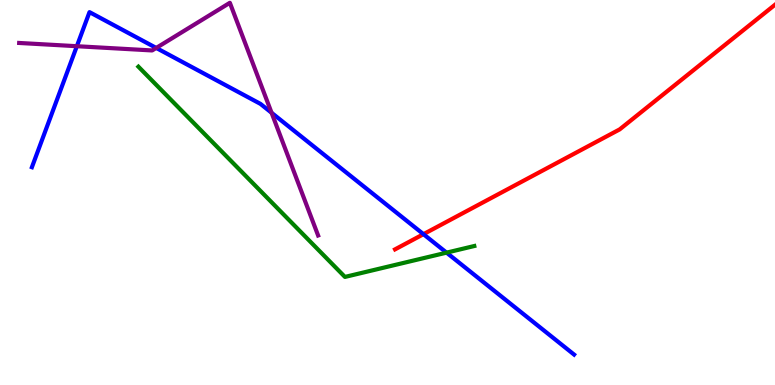[{'lines': ['blue', 'red'], 'intersections': [{'x': 5.46, 'y': 3.92}]}, {'lines': ['green', 'red'], 'intersections': []}, {'lines': ['purple', 'red'], 'intersections': []}, {'lines': ['blue', 'green'], 'intersections': [{'x': 5.76, 'y': 3.44}]}, {'lines': ['blue', 'purple'], 'intersections': [{'x': 0.992, 'y': 8.8}, {'x': 2.02, 'y': 8.75}, {'x': 3.5, 'y': 7.07}]}, {'lines': ['green', 'purple'], 'intersections': []}]